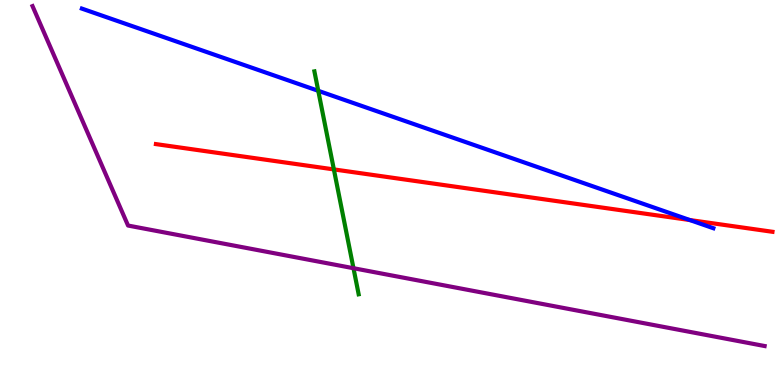[{'lines': ['blue', 'red'], 'intersections': [{'x': 8.9, 'y': 4.28}]}, {'lines': ['green', 'red'], 'intersections': [{'x': 4.31, 'y': 5.6}]}, {'lines': ['purple', 'red'], 'intersections': []}, {'lines': ['blue', 'green'], 'intersections': [{'x': 4.11, 'y': 7.64}]}, {'lines': ['blue', 'purple'], 'intersections': []}, {'lines': ['green', 'purple'], 'intersections': [{'x': 4.56, 'y': 3.03}]}]